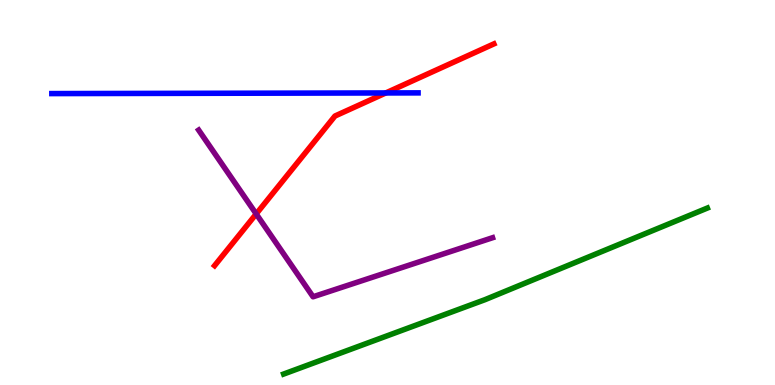[{'lines': ['blue', 'red'], 'intersections': [{'x': 4.98, 'y': 7.59}]}, {'lines': ['green', 'red'], 'intersections': []}, {'lines': ['purple', 'red'], 'intersections': [{'x': 3.31, 'y': 4.44}]}, {'lines': ['blue', 'green'], 'intersections': []}, {'lines': ['blue', 'purple'], 'intersections': []}, {'lines': ['green', 'purple'], 'intersections': []}]